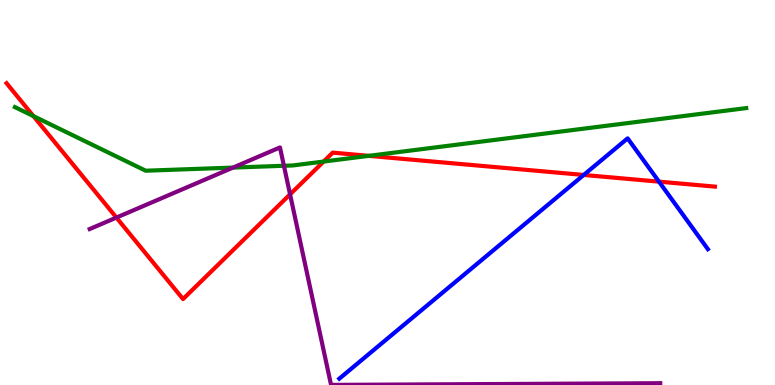[{'lines': ['blue', 'red'], 'intersections': [{'x': 7.53, 'y': 5.46}, {'x': 8.5, 'y': 5.28}]}, {'lines': ['green', 'red'], 'intersections': [{'x': 0.432, 'y': 6.98}, {'x': 4.18, 'y': 5.8}, {'x': 4.76, 'y': 5.95}]}, {'lines': ['purple', 'red'], 'intersections': [{'x': 1.5, 'y': 4.35}, {'x': 3.74, 'y': 4.95}]}, {'lines': ['blue', 'green'], 'intersections': []}, {'lines': ['blue', 'purple'], 'intersections': []}, {'lines': ['green', 'purple'], 'intersections': [{'x': 3.01, 'y': 5.65}, {'x': 3.66, 'y': 5.69}]}]